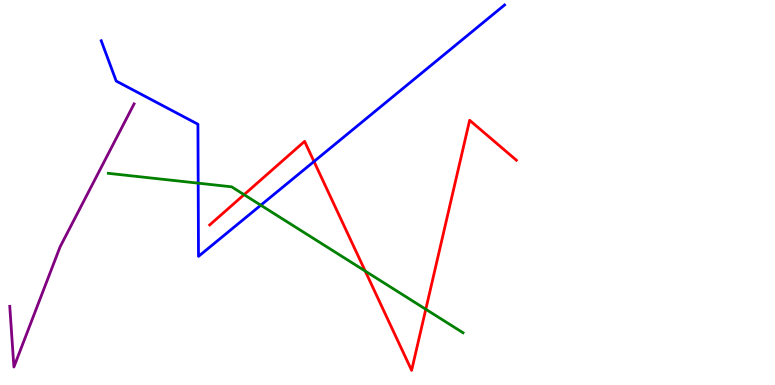[{'lines': ['blue', 'red'], 'intersections': [{'x': 4.05, 'y': 5.81}]}, {'lines': ['green', 'red'], 'intersections': [{'x': 3.15, 'y': 4.94}, {'x': 4.71, 'y': 2.96}, {'x': 5.49, 'y': 1.97}]}, {'lines': ['purple', 'red'], 'intersections': []}, {'lines': ['blue', 'green'], 'intersections': [{'x': 2.56, 'y': 5.24}, {'x': 3.36, 'y': 4.67}]}, {'lines': ['blue', 'purple'], 'intersections': []}, {'lines': ['green', 'purple'], 'intersections': []}]